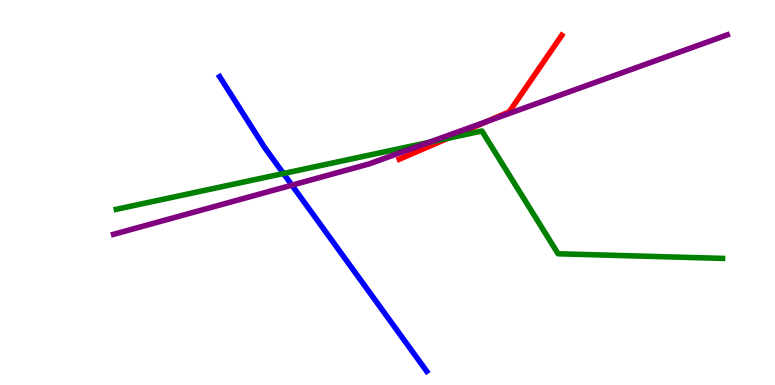[{'lines': ['blue', 'red'], 'intersections': []}, {'lines': ['green', 'red'], 'intersections': [{'x': 5.78, 'y': 6.41}]}, {'lines': ['purple', 'red'], 'intersections': [{'x': 6.28, 'y': 6.84}]}, {'lines': ['blue', 'green'], 'intersections': [{'x': 3.66, 'y': 5.49}]}, {'lines': ['blue', 'purple'], 'intersections': [{'x': 3.77, 'y': 5.19}]}, {'lines': ['green', 'purple'], 'intersections': [{'x': 5.54, 'y': 6.3}]}]